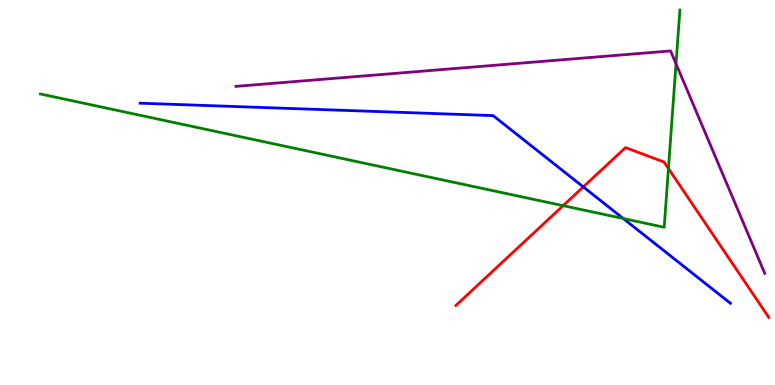[{'lines': ['blue', 'red'], 'intersections': [{'x': 7.53, 'y': 5.15}]}, {'lines': ['green', 'red'], 'intersections': [{'x': 7.27, 'y': 4.66}, {'x': 8.63, 'y': 5.62}]}, {'lines': ['purple', 'red'], 'intersections': []}, {'lines': ['blue', 'green'], 'intersections': [{'x': 8.04, 'y': 4.32}]}, {'lines': ['blue', 'purple'], 'intersections': []}, {'lines': ['green', 'purple'], 'intersections': [{'x': 8.72, 'y': 8.34}]}]